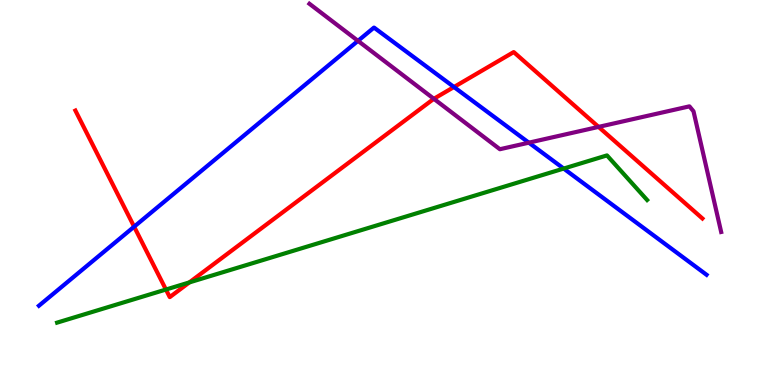[{'lines': ['blue', 'red'], 'intersections': [{'x': 1.73, 'y': 4.11}, {'x': 5.86, 'y': 7.74}]}, {'lines': ['green', 'red'], 'intersections': [{'x': 2.14, 'y': 2.48}, {'x': 2.44, 'y': 2.66}]}, {'lines': ['purple', 'red'], 'intersections': [{'x': 5.6, 'y': 7.43}, {'x': 7.72, 'y': 6.7}]}, {'lines': ['blue', 'green'], 'intersections': [{'x': 7.27, 'y': 5.62}]}, {'lines': ['blue', 'purple'], 'intersections': [{'x': 4.62, 'y': 8.94}, {'x': 6.82, 'y': 6.29}]}, {'lines': ['green', 'purple'], 'intersections': []}]